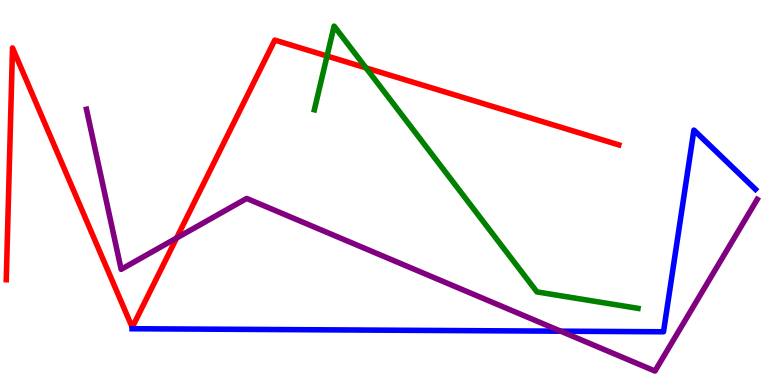[{'lines': ['blue', 'red'], 'intersections': []}, {'lines': ['green', 'red'], 'intersections': [{'x': 4.22, 'y': 8.54}, {'x': 4.72, 'y': 8.24}]}, {'lines': ['purple', 'red'], 'intersections': [{'x': 2.28, 'y': 3.82}]}, {'lines': ['blue', 'green'], 'intersections': []}, {'lines': ['blue', 'purple'], 'intersections': [{'x': 7.23, 'y': 1.4}]}, {'lines': ['green', 'purple'], 'intersections': []}]